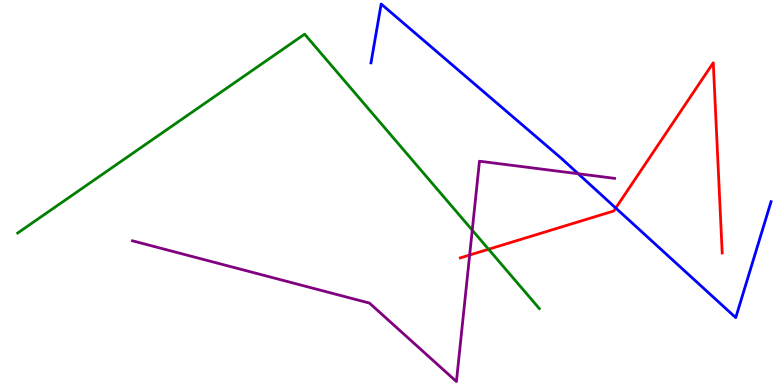[{'lines': ['blue', 'red'], 'intersections': [{'x': 7.95, 'y': 4.6}]}, {'lines': ['green', 'red'], 'intersections': [{'x': 6.3, 'y': 3.53}]}, {'lines': ['purple', 'red'], 'intersections': [{'x': 6.06, 'y': 3.38}]}, {'lines': ['blue', 'green'], 'intersections': []}, {'lines': ['blue', 'purple'], 'intersections': [{'x': 7.46, 'y': 5.49}]}, {'lines': ['green', 'purple'], 'intersections': [{'x': 6.09, 'y': 4.02}]}]